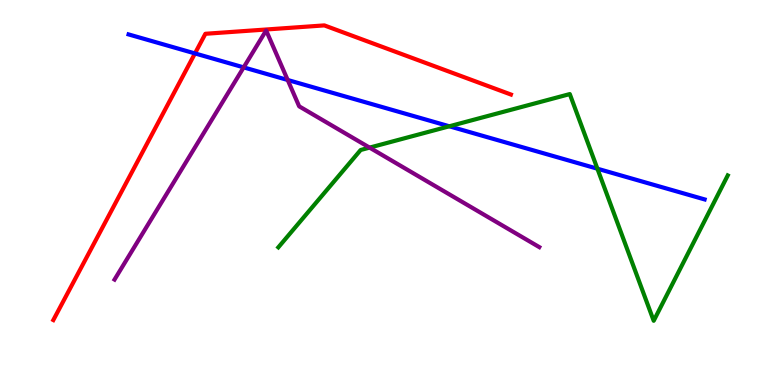[{'lines': ['blue', 'red'], 'intersections': [{'x': 2.52, 'y': 8.61}]}, {'lines': ['green', 'red'], 'intersections': []}, {'lines': ['purple', 'red'], 'intersections': []}, {'lines': ['blue', 'green'], 'intersections': [{'x': 5.8, 'y': 6.72}, {'x': 7.71, 'y': 5.62}]}, {'lines': ['blue', 'purple'], 'intersections': [{'x': 3.14, 'y': 8.25}, {'x': 3.71, 'y': 7.92}]}, {'lines': ['green', 'purple'], 'intersections': [{'x': 4.77, 'y': 6.17}]}]